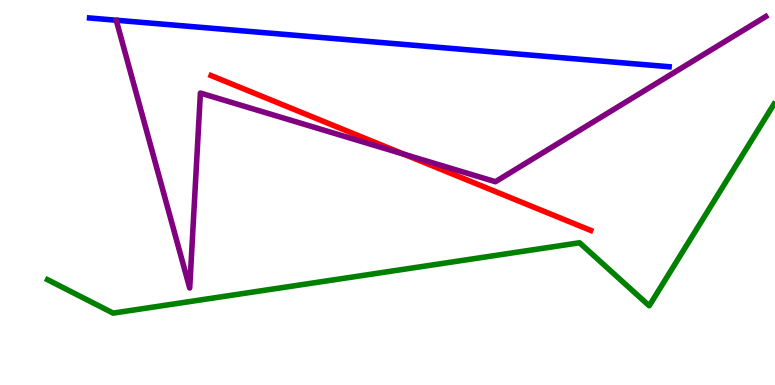[{'lines': ['blue', 'red'], 'intersections': []}, {'lines': ['green', 'red'], 'intersections': []}, {'lines': ['purple', 'red'], 'intersections': [{'x': 5.21, 'y': 5.99}]}, {'lines': ['blue', 'green'], 'intersections': []}, {'lines': ['blue', 'purple'], 'intersections': []}, {'lines': ['green', 'purple'], 'intersections': []}]